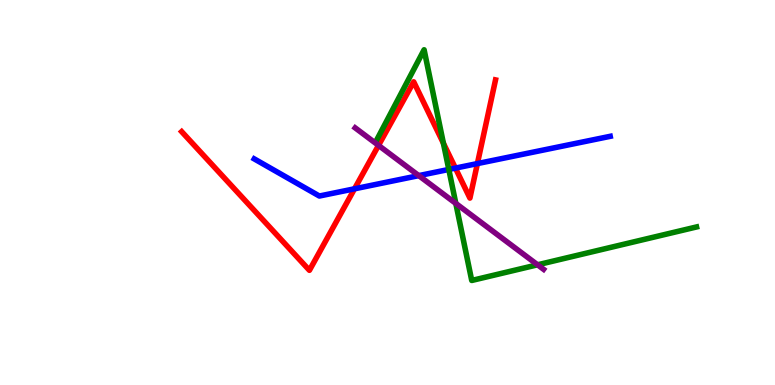[{'lines': ['blue', 'red'], 'intersections': [{'x': 4.57, 'y': 5.1}, {'x': 5.88, 'y': 5.63}, {'x': 6.16, 'y': 5.75}]}, {'lines': ['green', 'red'], 'intersections': [{'x': 5.72, 'y': 6.28}]}, {'lines': ['purple', 'red'], 'intersections': [{'x': 4.88, 'y': 6.22}]}, {'lines': ['blue', 'green'], 'intersections': [{'x': 5.79, 'y': 5.6}]}, {'lines': ['blue', 'purple'], 'intersections': [{'x': 5.4, 'y': 5.44}]}, {'lines': ['green', 'purple'], 'intersections': [{'x': 5.88, 'y': 4.72}, {'x': 6.94, 'y': 3.12}]}]